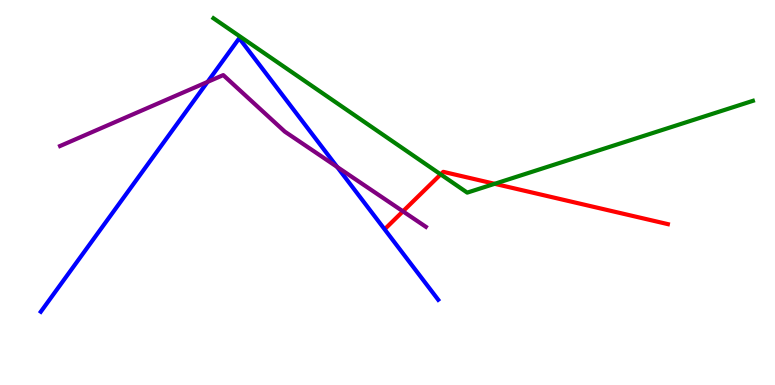[{'lines': ['blue', 'red'], 'intersections': []}, {'lines': ['green', 'red'], 'intersections': [{'x': 5.69, 'y': 5.47}, {'x': 6.38, 'y': 5.23}]}, {'lines': ['purple', 'red'], 'intersections': [{'x': 5.2, 'y': 4.51}]}, {'lines': ['blue', 'green'], 'intersections': []}, {'lines': ['blue', 'purple'], 'intersections': [{'x': 2.68, 'y': 7.87}, {'x': 4.35, 'y': 5.66}]}, {'lines': ['green', 'purple'], 'intersections': []}]